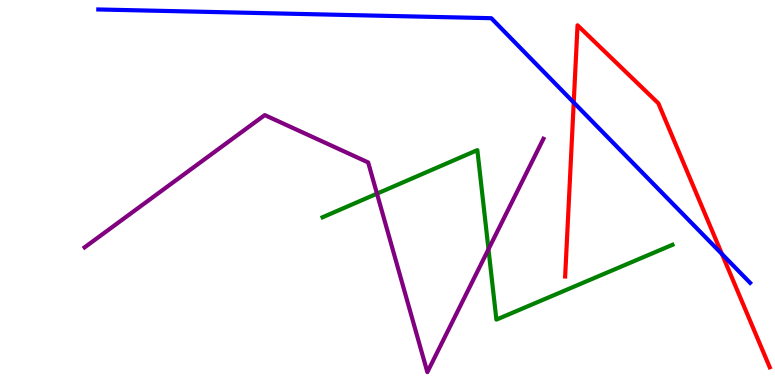[{'lines': ['blue', 'red'], 'intersections': [{'x': 7.4, 'y': 7.34}, {'x': 9.32, 'y': 3.4}]}, {'lines': ['green', 'red'], 'intersections': []}, {'lines': ['purple', 'red'], 'intersections': []}, {'lines': ['blue', 'green'], 'intersections': []}, {'lines': ['blue', 'purple'], 'intersections': []}, {'lines': ['green', 'purple'], 'intersections': [{'x': 4.86, 'y': 4.97}, {'x': 6.3, 'y': 3.53}]}]